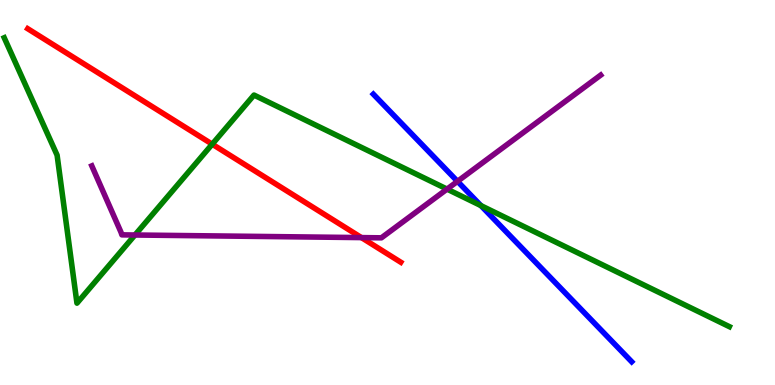[{'lines': ['blue', 'red'], 'intersections': []}, {'lines': ['green', 'red'], 'intersections': [{'x': 2.74, 'y': 6.25}]}, {'lines': ['purple', 'red'], 'intersections': [{'x': 4.66, 'y': 3.83}]}, {'lines': ['blue', 'green'], 'intersections': [{'x': 6.21, 'y': 4.66}]}, {'lines': ['blue', 'purple'], 'intersections': [{'x': 5.9, 'y': 5.29}]}, {'lines': ['green', 'purple'], 'intersections': [{'x': 1.74, 'y': 3.9}, {'x': 5.77, 'y': 5.09}]}]